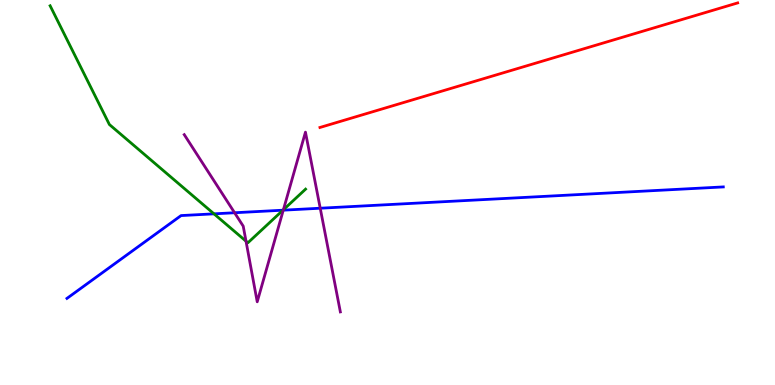[{'lines': ['blue', 'red'], 'intersections': []}, {'lines': ['green', 'red'], 'intersections': []}, {'lines': ['purple', 'red'], 'intersections': []}, {'lines': ['blue', 'green'], 'intersections': [{'x': 2.76, 'y': 4.45}, {'x': 3.65, 'y': 4.54}]}, {'lines': ['blue', 'purple'], 'intersections': [{'x': 3.03, 'y': 4.47}, {'x': 3.66, 'y': 4.54}, {'x': 4.13, 'y': 4.59}]}, {'lines': ['green', 'purple'], 'intersections': [{'x': 3.17, 'y': 3.74}, {'x': 3.66, 'y': 4.55}]}]